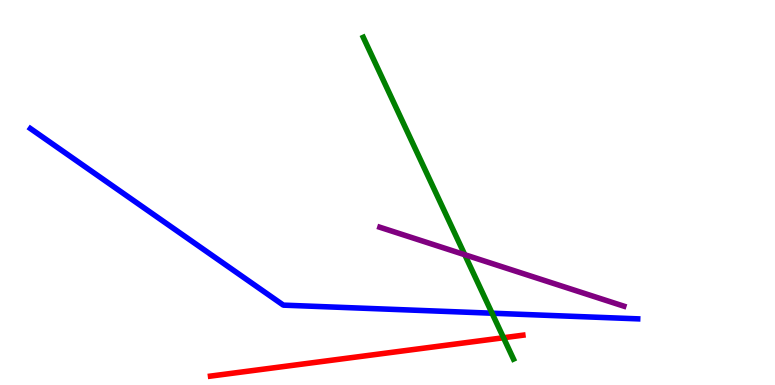[{'lines': ['blue', 'red'], 'intersections': []}, {'lines': ['green', 'red'], 'intersections': [{'x': 6.5, 'y': 1.23}]}, {'lines': ['purple', 'red'], 'intersections': []}, {'lines': ['blue', 'green'], 'intersections': [{'x': 6.35, 'y': 1.86}]}, {'lines': ['blue', 'purple'], 'intersections': []}, {'lines': ['green', 'purple'], 'intersections': [{'x': 6.0, 'y': 3.38}]}]